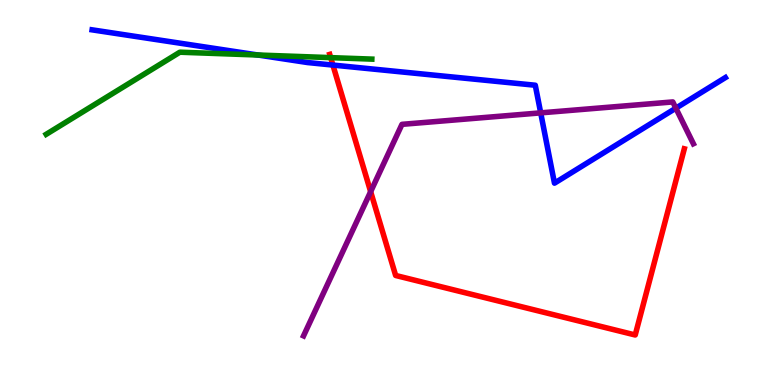[{'lines': ['blue', 'red'], 'intersections': [{'x': 4.3, 'y': 8.31}]}, {'lines': ['green', 'red'], 'intersections': [{'x': 4.27, 'y': 8.5}]}, {'lines': ['purple', 'red'], 'intersections': [{'x': 4.78, 'y': 5.02}]}, {'lines': ['blue', 'green'], 'intersections': [{'x': 3.33, 'y': 8.57}]}, {'lines': ['blue', 'purple'], 'intersections': [{'x': 6.98, 'y': 7.07}, {'x': 8.72, 'y': 7.19}]}, {'lines': ['green', 'purple'], 'intersections': []}]